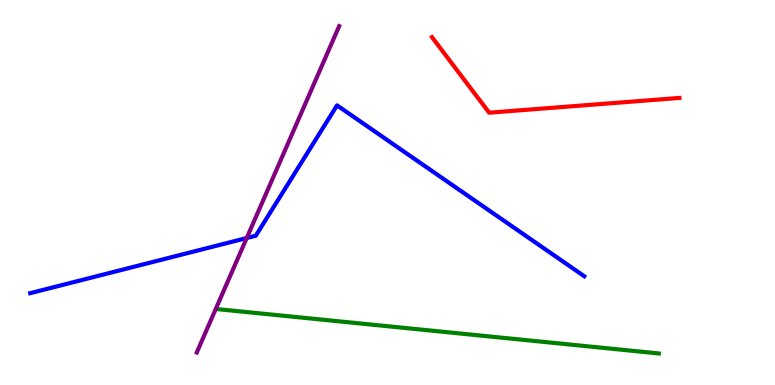[{'lines': ['blue', 'red'], 'intersections': []}, {'lines': ['green', 'red'], 'intersections': []}, {'lines': ['purple', 'red'], 'intersections': []}, {'lines': ['blue', 'green'], 'intersections': []}, {'lines': ['blue', 'purple'], 'intersections': [{'x': 3.18, 'y': 3.82}]}, {'lines': ['green', 'purple'], 'intersections': []}]